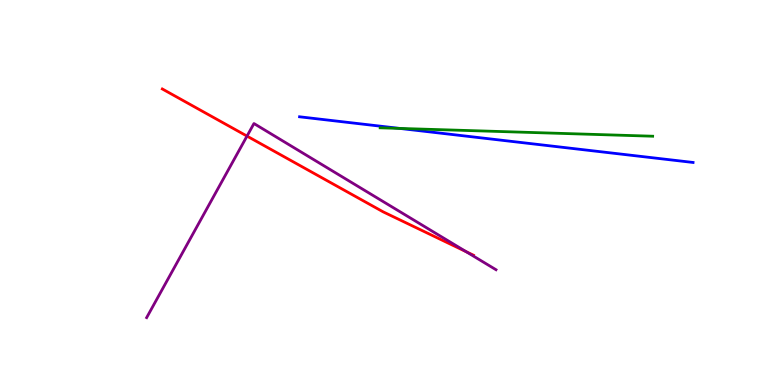[{'lines': ['blue', 'red'], 'intersections': []}, {'lines': ['green', 'red'], 'intersections': []}, {'lines': ['purple', 'red'], 'intersections': [{'x': 3.19, 'y': 6.47}, {'x': 6.02, 'y': 3.46}]}, {'lines': ['blue', 'green'], 'intersections': [{'x': 5.16, 'y': 6.66}]}, {'lines': ['blue', 'purple'], 'intersections': []}, {'lines': ['green', 'purple'], 'intersections': []}]